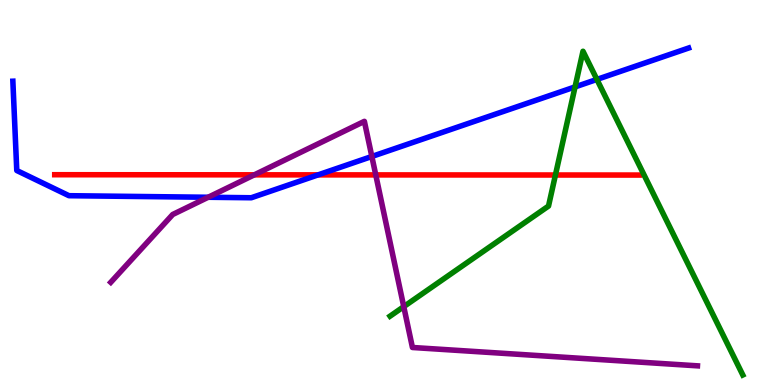[{'lines': ['blue', 'red'], 'intersections': [{'x': 4.1, 'y': 5.46}]}, {'lines': ['green', 'red'], 'intersections': [{'x': 7.17, 'y': 5.45}]}, {'lines': ['purple', 'red'], 'intersections': [{'x': 3.28, 'y': 5.46}, {'x': 4.85, 'y': 5.46}]}, {'lines': ['blue', 'green'], 'intersections': [{'x': 7.42, 'y': 7.74}, {'x': 7.7, 'y': 7.94}]}, {'lines': ['blue', 'purple'], 'intersections': [{'x': 2.69, 'y': 4.88}, {'x': 4.8, 'y': 5.94}]}, {'lines': ['green', 'purple'], 'intersections': [{'x': 5.21, 'y': 2.04}]}]